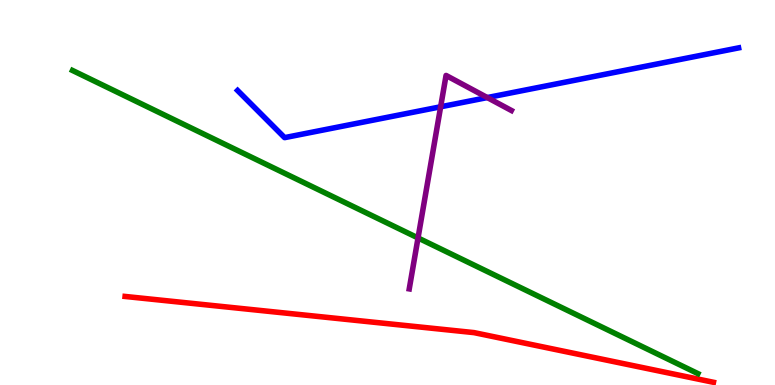[{'lines': ['blue', 'red'], 'intersections': []}, {'lines': ['green', 'red'], 'intersections': []}, {'lines': ['purple', 'red'], 'intersections': []}, {'lines': ['blue', 'green'], 'intersections': []}, {'lines': ['blue', 'purple'], 'intersections': [{'x': 5.69, 'y': 7.23}, {'x': 6.29, 'y': 7.47}]}, {'lines': ['green', 'purple'], 'intersections': [{'x': 5.39, 'y': 3.82}]}]